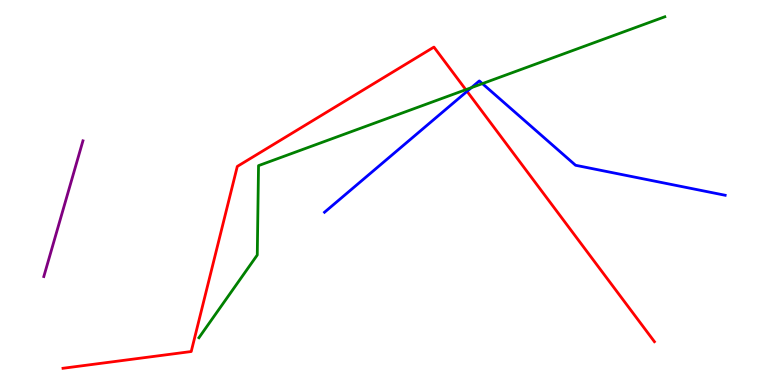[{'lines': ['blue', 'red'], 'intersections': [{'x': 6.03, 'y': 7.63}]}, {'lines': ['green', 'red'], 'intersections': [{'x': 6.01, 'y': 7.67}]}, {'lines': ['purple', 'red'], 'intersections': []}, {'lines': ['blue', 'green'], 'intersections': [{'x': 6.08, 'y': 7.72}, {'x': 6.22, 'y': 7.83}]}, {'lines': ['blue', 'purple'], 'intersections': []}, {'lines': ['green', 'purple'], 'intersections': []}]